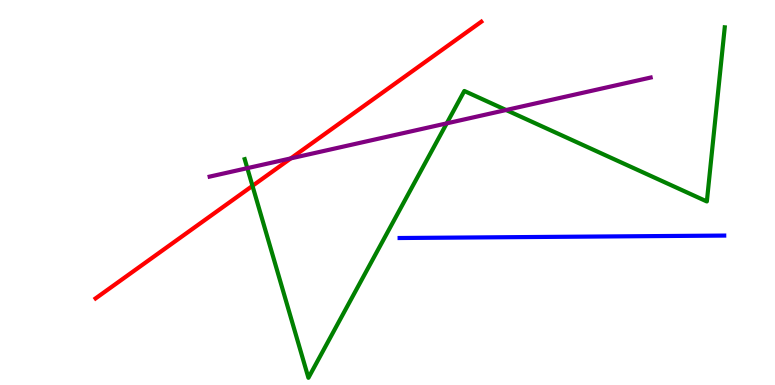[{'lines': ['blue', 'red'], 'intersections': []}, {'lines': ['green', 'red'], 'intersections': [{'x': 3.26, 'y': 5.17}]}, {'lines': ['purple', 'red'], 'intersections': [{'x': 3.75, 'y': 5.89}]}, {'lines': ['blue', 'green'], 'intersections': []}, {'lines': ['blue', 'purple'], 'intersections': []}, {'lines': ['green', 'purple'], 'intersections': [{'x': 3.19, 'y': 5.63}, {'x': 5.76, 'y': 6.8}, {'x': 6.53, 'y': 7.14}]}]